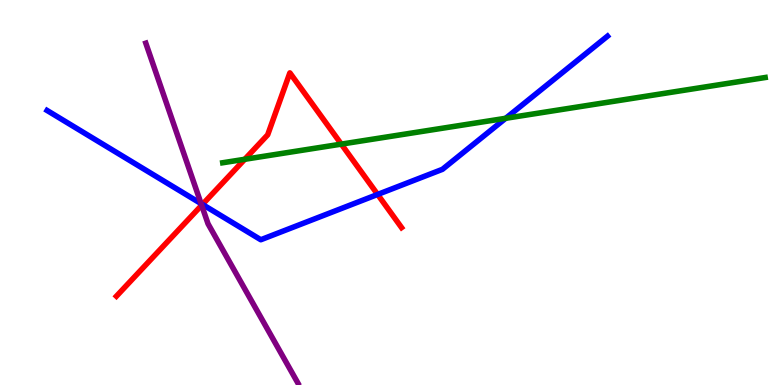[{'lines': ['blue', 'red'], 'intersections': [{'x': 2.61, 'y': 4.69}, {'x': 4.87, 'y': 4.95}]}, {'lines': ['green', 'red'], 'intersections': [{'x': 3.16, 'y': 5.86}, {'x': 4.4, 'y': 6.26}]}, {'lines': ['purple', 'red'], 'intersections': [{'x': 2.6, 'y': 4.67}]}, {'lines': ['blue', 'green'], 'intersections': [{'x': 6.53, 'y': 6.93}]}, {'lines': ['blue', 'purple'], 'intersections': [{'x': 2.59, 'y': 4.71}]}, {'lines': ['green', 'purple'], 'intersections': []}]